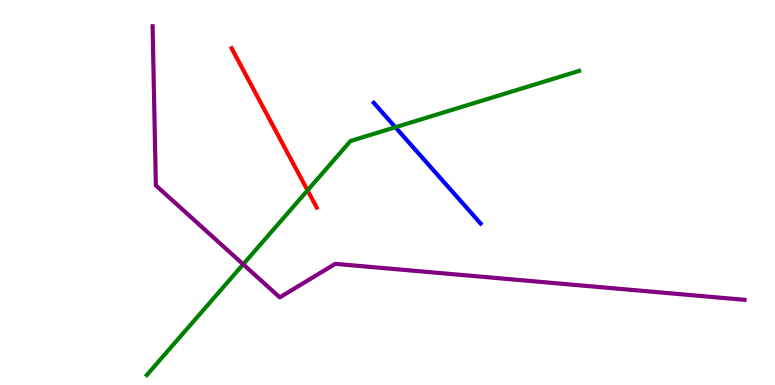[{'lines': ['blue', 'red'], 'intersections': []}, {'lines': ['green', 'red'], 'intersections': [{'x': 3.97, 'y': 5.06}]}, {'lines': ['purple', 'red'], 'intersections': []}, {'lines': ['blue', 'green'], 'intersections': [{'x': 5.1, 'y': 6.7}]}, {'lines': ['blue', 'purple'], 'intersections': []}, {'lines': ['green', 'purple'], 'intersections': [{'x': 3.14, 'y': 3.13}]}]